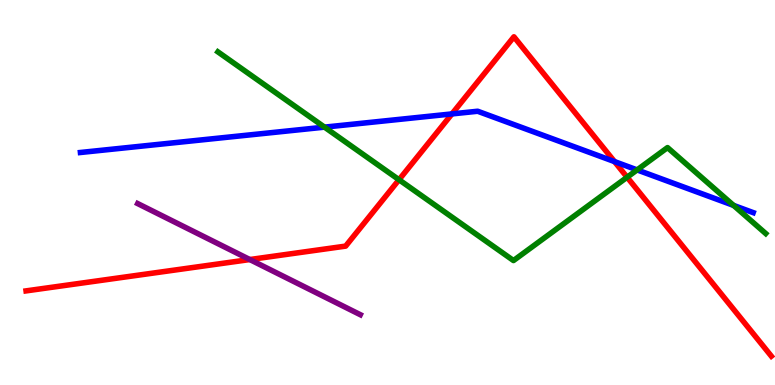[{'lines': ['blue', 'red'], 'intersections': [{'x': 5.83, 'y': 7.04}, {'x': 7.93, 'y': 5.8}]}, {'lines': ['green', 'red'], 'intersections': [{'x': 5.15, 'y': 5.33}, {'x': 8.09, 'y': 5.4}]}, {'lines': ['purple', 'red'], 'intersections': [{'x': 3.22, 'y': 3.26}]}, {'lines': ['blue', 'green'], 'intersections': [{'x': 4.19, 'y': 6.7}, {'x': 8.22, 'y': 5.59}, {'x': 9.47, 'y': 4.67}]}, {'lines': ['blue', 'purple'], 'intersections': []}, {'lines': ['green', 'purple'], 'intersections': []}]